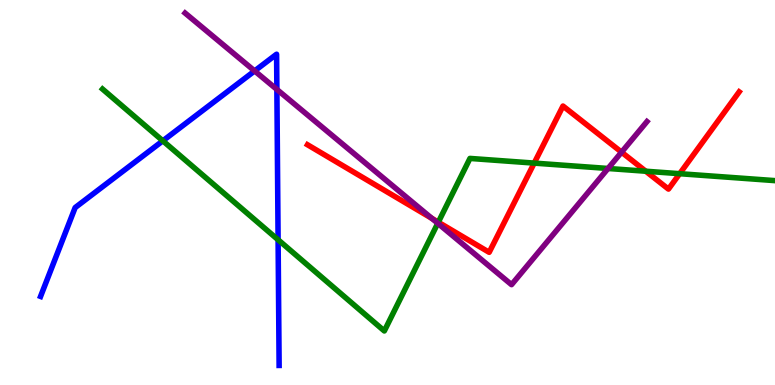[{'lines': ['blue', 'red'], 'intersections': []}, {'lines': ['green', 'red'], 'intersections': [{'x': 5.66, 'y': 4.23}, {'x': 6.89, 'y': 5.76}, {'x': 8.33, 'y': 5.55}, {'x': 8.77, 'y': 5.49}]}, {'lines': ['purple', 'red'], 'intersections': [{'x': 5.57, 'y': 4.33}, {'x': 8.02, 'y': 6.05}]}, {'lines': ['blue', 'green'], 'intersections': [{'x': 2.1, 'y': 6.34}, {'x': 3.59, 'y': 3.77}]}, {'lines': ['blue', 'purple'], 'intersections': [{'x': 3.29, 'y': 8.16}, {'x': 3.57, 'y': 7.68}]}, {'lines': ['green', 'purple'], 'intersections': [{'x': 5.65, 'y': 4.2}, {'x': 7.85, 'y': 5.62}]}]